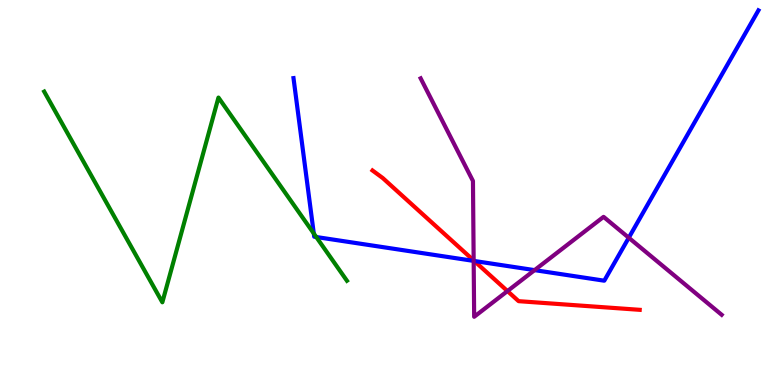[{'lines': ['blue', 'red'], 'intersections': [{'x': 6.12, 'y': 3.22}]}, {'lines': ['green', 'red'], 'intersections': []}, {'lines': ['purple', 'red'], 'intersections': [{'x': 6.11, 'y': 3.24}, {'x': 6.55, 'y': 2.44}]}, {'lines': ['blue', 'green'], 'intersections': [{'x': 4.05, 'y': 3.94}, {'x': 4.08, 'y': 3.84}]}, {'lines': ['blue', 'purple'], 'intersections': [{'x': 6.11, 'y': 3.22}, {'x': 6.9, 'y': 2.98}, {'x': 8.11, 'y': 3.82}]}, {'lines': ['green', 'purple'], 'intersections': []}]